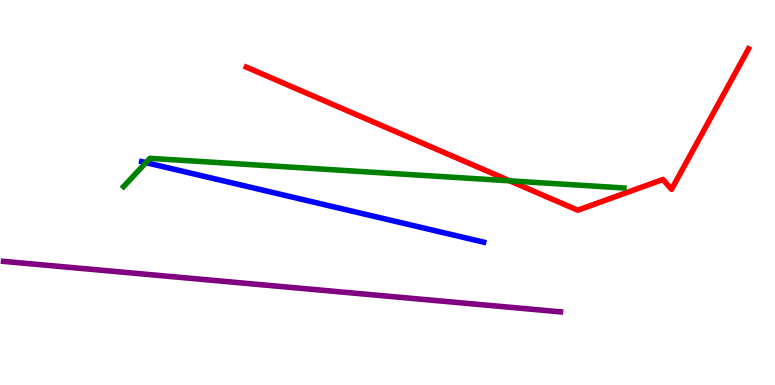[{'lines': ['blue', 'red'], 'intersections': []}, {'lines': ['green', 'red'], 'intersections': [{'x': 6.58, 'y': 5.3}]}, {'lines': ['purple', 'red'], 'intersections': []}, {'lines': ['blue', 'green'], 'intersections': [{'x': 1.88, 'y': 5.78}]}, {'lines': ['blue', 'purple'], 'intersections': []}, {'lines': ['green', 'purple'], 'intersections': []}]